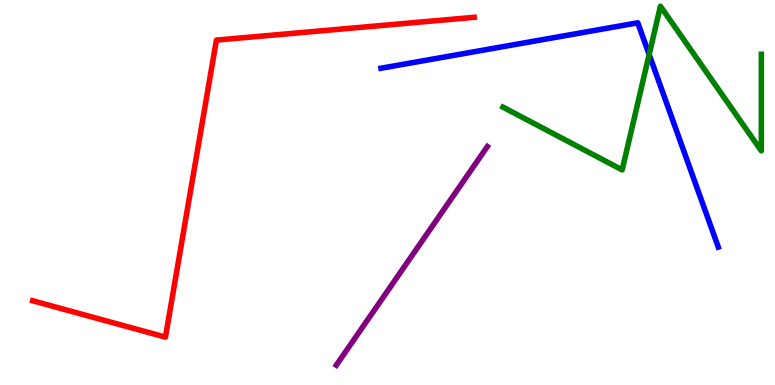[{'lines': ['blue', 'red'], 'intersections': []}, {'lines': ['green', 'red'], 'intersections': []}, {'lines': ['purple', 'red'], 'intersections': []}, {'lines': ['blue', 'green'], 'intersections': [{'x': 8.38, 'y': 8.58}]}, {'lines': ['blue', 'purple'], 'intersections': []}, {'lines': ['green', 'purple'], 'intersections': []}]